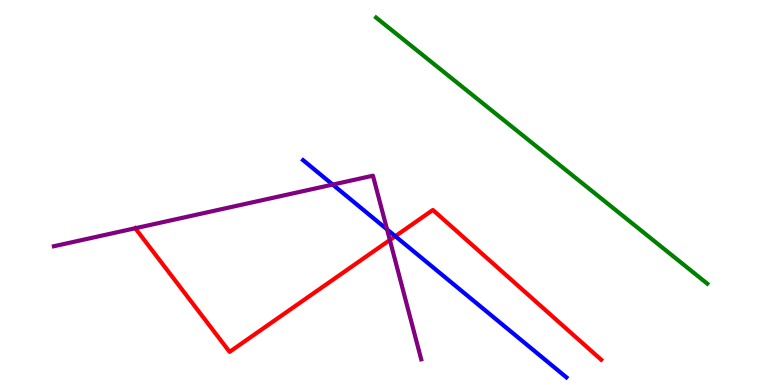[{'lines': ['blue', 'red'], 'intersections': [{'x': 5.1, 'y': 3.86}]}, {'lines': ['green', 'red'], 'intersections': []}, {'lines': ['purple', 'red'], 'intersections': [{'x': 1.75, 'y': 4.07}, {'x': 5.03, 'y': 3.77}]}, {'lines': ['blue', 'green'], 'intersections': []}, {'lines': ['blue', 'purple'], 'intersections': [{'x': 4.29, 'y': 5.21}, {'x': 4.99, 'y': 4.04}]}, {'lines': ['green', 'purple'], 'intersections': []}]